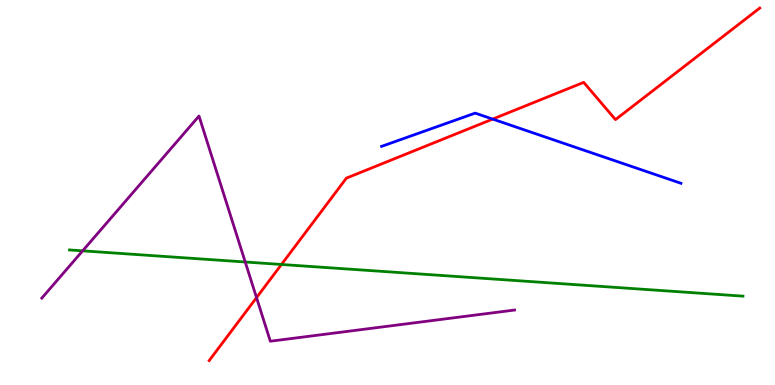[{'lines': ['blue', 'red'], 'intersections': [{'x': 6.36, 'y': 6.91}]}, {'lines': ['green', 'red'], 'intersections': [{'x': 3.63, 'y': 3.13}]}, {'lines': ['purple', 'red'], 'intersections': [{'x': 3.31, 'y': 2.27}]}, {'lines': ['blue', 'green'], 'intersections': []}, {'lines': ['blue', 'purple'], 'intersections': []}, {'lines': ['green', 'purple'], 'intersections': [{'x': 1.07, 'y': 3.48}, {'x': 3.16, 'y': 3.19}]}]